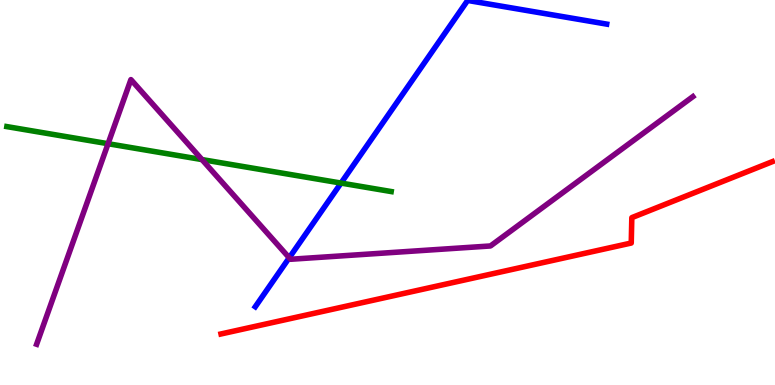[{'lines': ['blue', 'red'], 'intersections': []}, {'lines': ['green', 'red'], 'intersections': []}, {'lines': ['purple', 'red'], 'intersections': []}, {'lines': ['blue', 'green'], 'intersections': [{'x': 4.4, 'y': 5.24}]}, {'lines': ['blue', 'purple'], 'intersections': [{'x': 3.73, 'y': 3.3}]}, {'lines': ['green', 'purple'], 'intersections': [{'x': 1.39, 'y': 6.27}, {'x': 2.61, 'y': 5.86}]}]